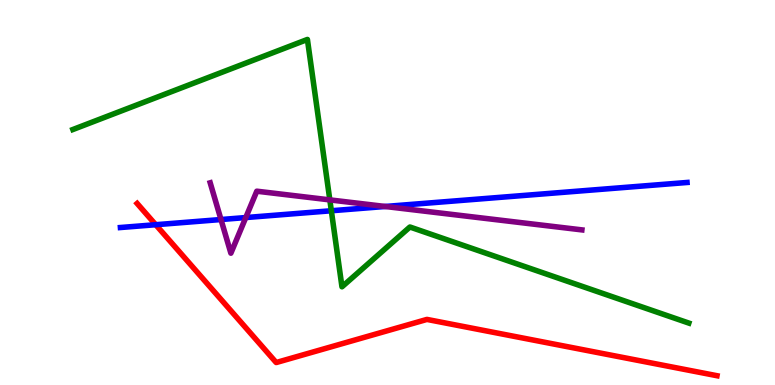[{'lines': ['blue', 'red'], 'intersections': [{'x': 2.01, 'y': 4.16}]}, {'lines': ['green', 'red'], 'intersections': []}, {'lines': ['purple', 'red'], 'intersections': []}, {'lines': ['blue', 'green'], 'intersections': [{'x': 4.28, 'y': 4.53}]}, {'lines': ['blue', 'purple'], 'intersections': [{'x': 2.85, 'y': 4.3}, {'x': 3.17, 'y': 4.35}, {'x': 4.97, 'y': 4.64}]}, {'lines': ['green', 'purple'], 'intersections': [{'x': 4.26, 'y': 4.81}]}]